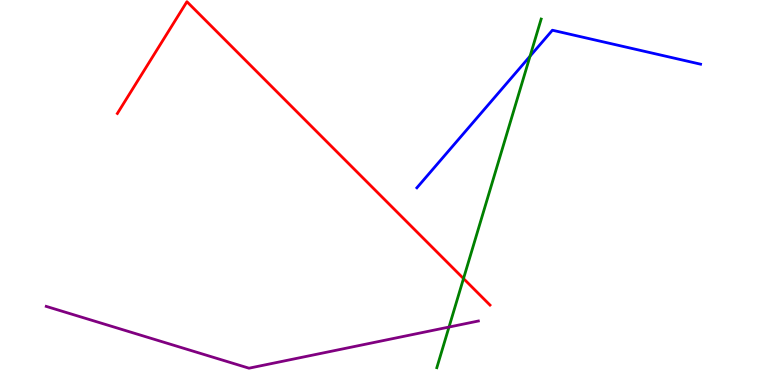[{'lines': ['blue', 'red'], 'intersections': []}, {'lines': ['green', 'red'], 'intersections': [{'x': 5.98, 'y': 2.76}]}, {'lines': ['purple', 'red'], 'intersections': []}, {'lines': ['blue', 'green'], 'intersections': [{'x': 6.84, 'y': 8.54}]}, {'lines': ['blue', 'purple'], 'intersections': []}, {'lines': ['green', 'purple'], 'intersections': [{'x': 5.79, 'y': 1.51}]}]